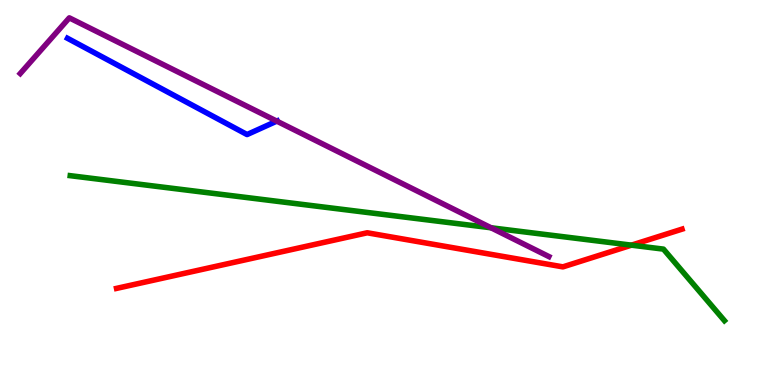[{'lines': ['blue', 'red'], 'intersections': []}, {'lines': ['green', 'red'], 'intersections': [{'x': 8.15, 'y': 3.63}]}, {'lines': ['purple', 'red'], 'intersections': []}, {'lines': ['blue', 'green'], 'intersections': []}, {'lines': ['blue', 'purple'], 'intersections': [{'x': 3.57, 'y': 6.85}]}, {'lines': ['green', 'purple'], 'intersections': [{'x': 6.34, 'y': 4.08}]}]